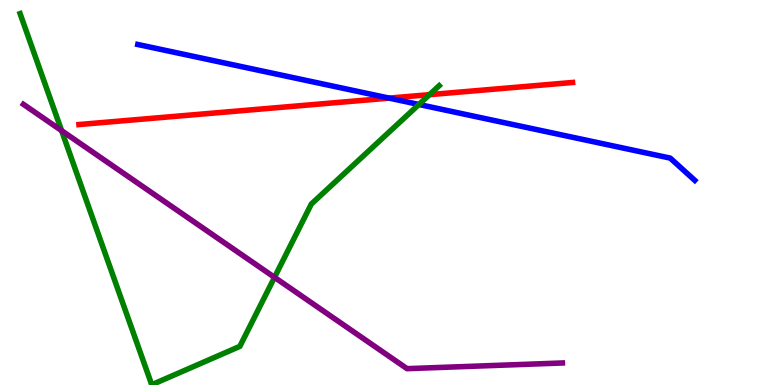[{'lines': ['blue', 'red'], 'intersections': [{'x': 5.02, 'y': 7.45}]}, {'lines': ['green', 'red'], 'intersections': [{'x': 5.54, 'y': 7.54}]}, {'lines': ['purple', 'red'], 'intersections': []}, {'lines': ['blue', 'green'], 'intersections': [{'x': 5.41, 'y': 7.29}]}, {'lines': ['blue', 'purple'], 'intersections': []}, {'lines': ['green', 'purple'], 'intersections': [{'x': 0.795, 'y': 6.61}, {'x': 3.54, 'y': 2.8}]}]